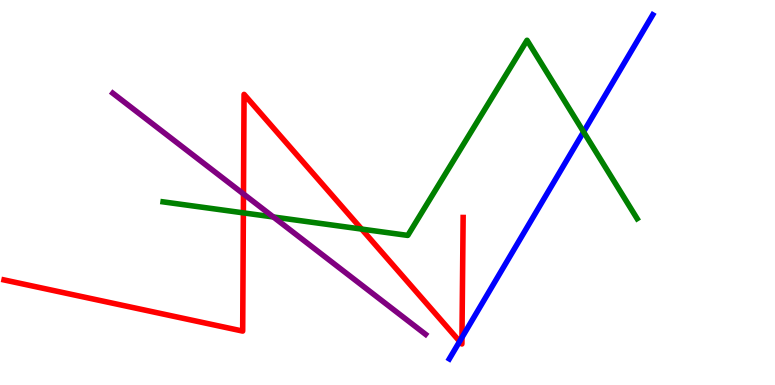[{'lines': ['blue', 'red'], 'intersections': [{'x': 5.93, 'y': 1.13}, {'x': 5.96, 'y': 1.23}]}, {'lines': ['green', 'red'], 'intersections': [{'x': 3.14, 'y': 4.47}, {'x': 4.67, 'y': 4.05}]}, {'lines': ['purple', 'red'], 'intersections': [{'x': 3.14, 'y': 4.96}]}, {'lines': ['blue', 'green'], 'intersections': [{'x': 7.53, 'y': 6.58}]}, {'lines': ['blue', 'purple'], 'intersections': []}, {'lines': ['green', 'purple'], 'intersections': [{'x': 3.53, 'y': 4.36}]}]